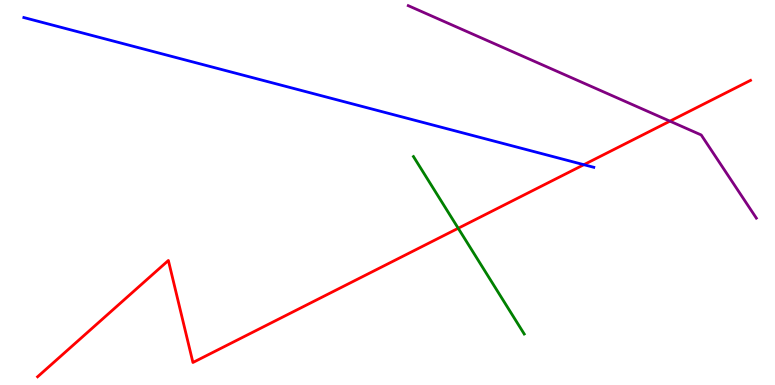[{'lines': ['blue', 'red'], 'intersections': [{'x': 7.53, 'y': 5.72}]}, {'lines': ['green', 'red'], 'intersections': [{'x': 5.91, 'y': 4.07}]}, {'lines': ['purple', 'red'], 'intersections': [{'x': 8.64, 'y': 6.85}]}, {'lines': ['blue', 'green'], 'intersections': []}, {'lines': ['blue', 'purple'], 'intersections': []}, {'lines': ['green', 'purple'], 'intersections': []}]